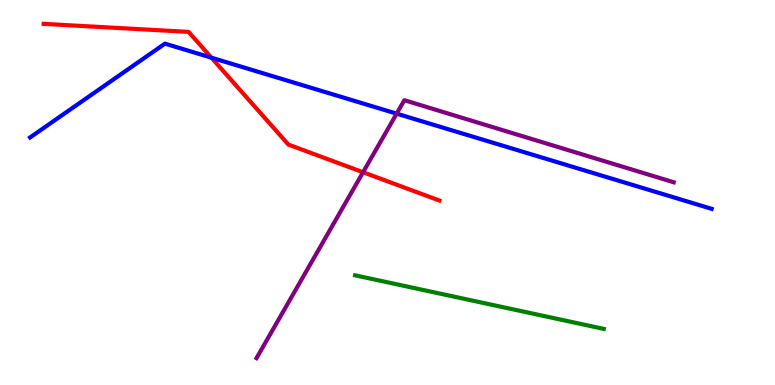[{'lines': ['blue', 'red'], 'intersections': [{'x': 2.73, 'y': 8.5}]}, {'lines': ['green', 'red'], 'intersections': []}, {'lines': ['purple', 'red'], 'intersections': [{'x': 4.68, 'y': 5.53}]}, {'lines': ['blue', 'green'], 'intersections': []}, {'lines': ['blue', 'purple'], 'intersections': [{'x': 5.12, 'y': 7.05}]}, {'lines': ['green', 'purple'], 'intersections': []}]